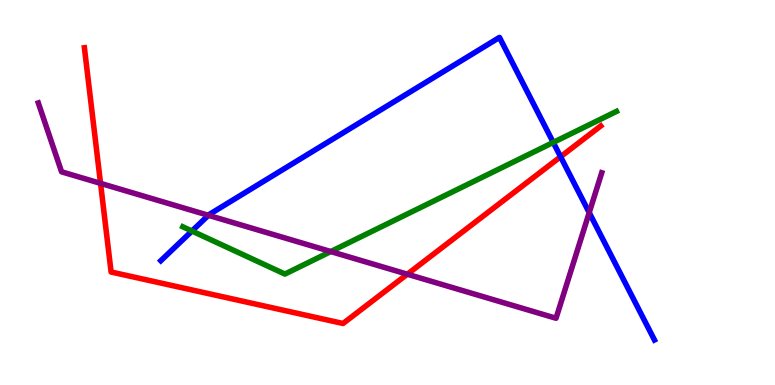[{'lines': ['blue', 'red'], 'intersections': [{'x': 7.23, 'y': 5.93}]}, {'lines': ['green', 'red'], 'intersections': []}, {'lines': ['purple', 'red'], 'intersections': [{'x': 1.3, 'y': 5.24}, {'x': 5.26, 'y': 2.88}]}, {'lines': ['blue', 'green'], 'intersections': [{'x': 2.48, 'y': 4.0}, {'x': 7.14, 'y': 6.3}]}, {'lines': ['blue', 'purple'], 'intersections': [{'x': 2.69, 'y': 4.41}, {'x': 7.6, 'y': 4.48}]}, {'lines': ['green', 'purple'], 'intersections': [{'x': 4.27, 'y': 3.47}]}]